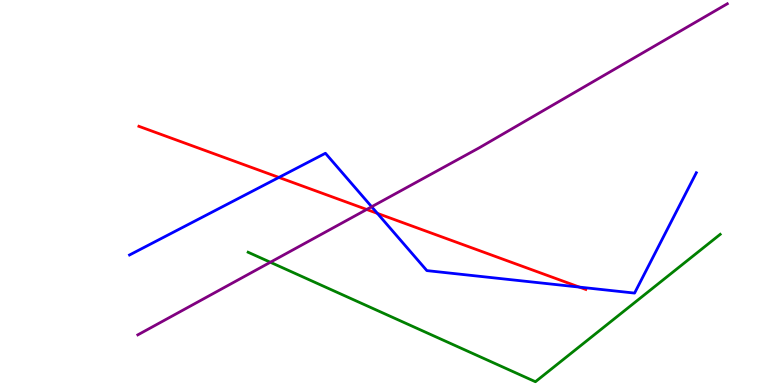[{'lines': ['blue', 'red'], 'intersections': [{'x': 3.6, 'y': 5.39}, {'x': 4.87, 'y': 4.46}, {'x': 7.48, 'y': 2.54}]}, {'lines': ['green', 'red'], 'intersections': []}, {'lines': ['purple', 'red'], 'intersections': [{'x': 4.73, 'y': 4.56}]}, {'lines': ['blue', 'green'], 'intersections': []}, {'lines': ['blue', 'purple'], 'intersections': [{'x': 4.8, 'y': 4.63}]}, {'lines': ['green', 'purple'], 'intersections': [{'x': 3.49, 'y': 3.19}]}]